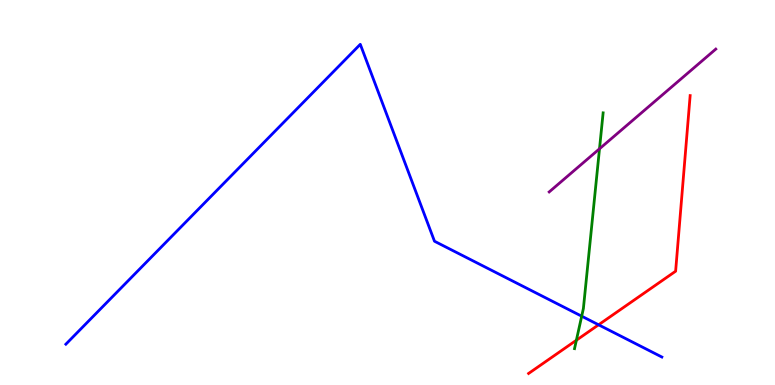[{'lines': ['blue', 'red'], 'intersections': [{'x': 7.72, 'y': 1.56}]}, {'lines': ['green', 'red'], 'intersections': [{'x': 7.44, 'y': 1.16}]}, {'lines': ['purple', 'red'], 'intersections': []}, {'lines': ['blue', 'green'], 'intersections': [{'x': 7.51, 'y': 1.79}]}, {'lines': ['blue', 'purple'], 'intersections': []}, {'lines': ['green', 'purple'], 'intersections': [{'x': 7.74, 'y': 6.13}]}]